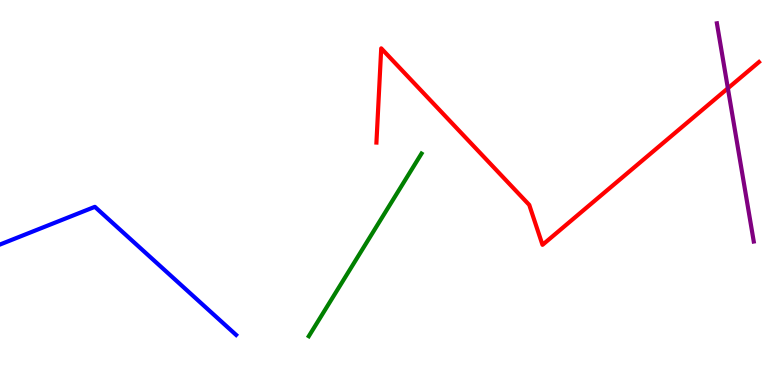[{'lines': ['blue', 'red'], 'intersections': []}, {'lines': ['green', 'red'], 'intersections': []}, {'lines': ['purple', 'red'], 'intersections': [{'x': 9.39, 'y': 7.71}]}, {'lines': ['blue', 'green'], 'intersections': []}, {'lines': ['blue', 'purple'], 'intersections': []}, {'lines': ['green', 'purple'], 'intersections': []}]